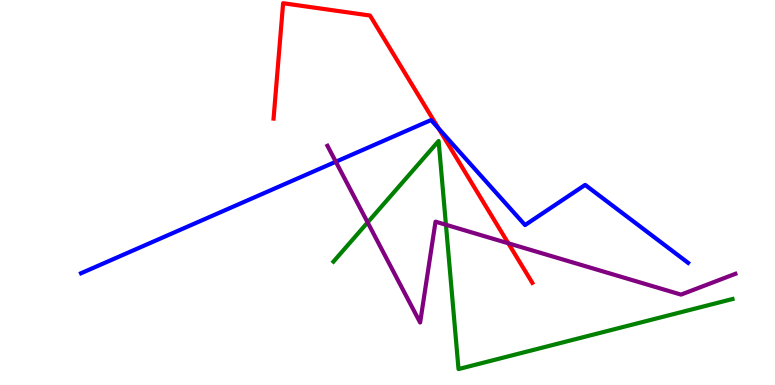[{'lines': ['blue', 'red'], 'intersections': [{'x': 5.66, 'y': 6.66}]}, {'lines': ['green', 'red'], 'intersections': []}, {'lines': ['purple', 'red'], 'intersections': [{'x': 6.56, 'y': 3.68}]}, {'lines': ['blue', 'green'], 'intersections': []}, {'lines': ['blue', 'purple'], 'intersections': [{'x': 4.33, 'y': 5.8}]}, {'lines': ['green', 'purple'], 'intersections': [{'x': 4.74, 'y': 4.22}, {'x': 5.75, 'y': 4.16}]}]